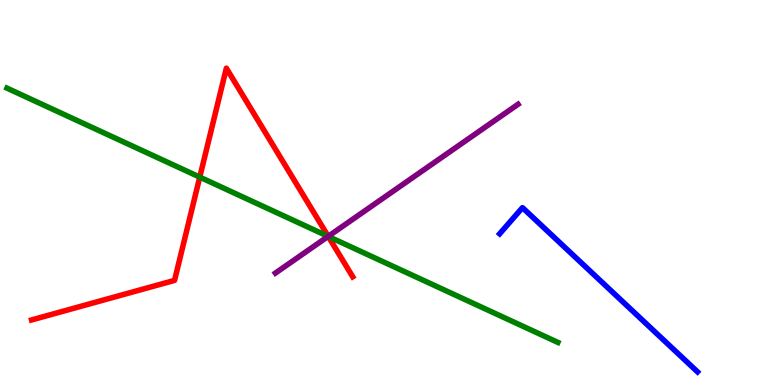[{'lines': ['blue', 'red'], 'intersections': []}, {'lines': ['green', 'red'], 'intersections': [{'x': 2.58, 'y': 5.4}, {'x': 4.24, 'y': 3.86}]}, {'lines': ['purple', 'red'], 'intersections': [{'x': 4.24, 'y': 3.86}]}, {'lines': ['blue', 'green'], 'intersections': []}, {'lines': ['blue', 'purple'], 'intersections': []}, {'lines': ['green', 'purple'], 'intersections': [{'x': 4.23, 'y': 3.86}]}]